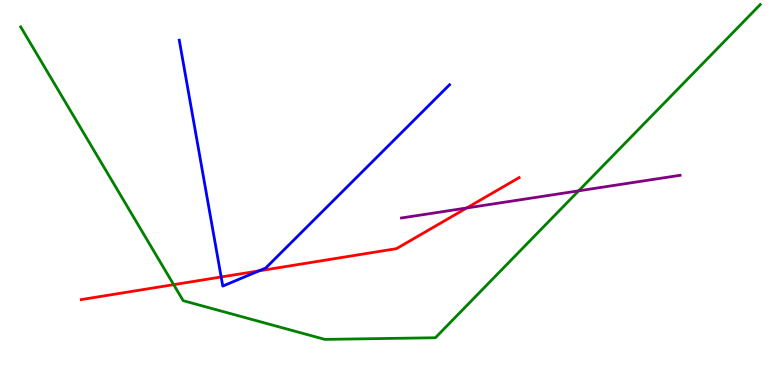[{'lines': ['blue', 'red'], 'intersections': [{'x': 2.85, 'y': 2.81}, {'x': 3.34, 'y': 2.96}]}, {'lines': ['green', 'red'], 'intersections': [{'x': 2.24, 'y': 2.61}]}, {'lines': ['purple', 'red'], 'intersections': [{'x': 6.02, 'y': 4.6}]}, {'lines': ['blue', 'green'], 'intersections': []}, {'lines': ['blue', 'purple'], 'intersections': []}, {'lines': ['green', 'purple'], 'intersections': [{'x': 7.47, 'y': 5.04}]}]